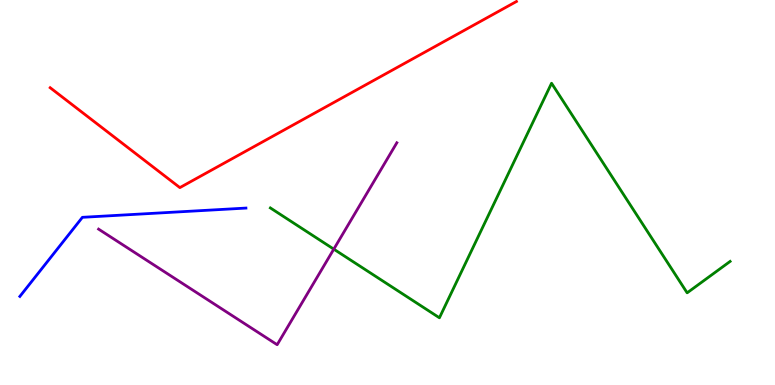[{'lines': ['blue', 'red'], 'intersections': []}, {'lines': ['green', 'red'], 'intersections': []}, {'lines': ['purple', 'red'], 'intersections': []}, {'lines': ['blue', 'green'], 'intersections': []}, {'lines': ['blue', 'purple'], 'intersections': []}, {'lines': ['green', 'purple'], 'intersections': [{'x': 4.31, 'y': 3.53}]}]